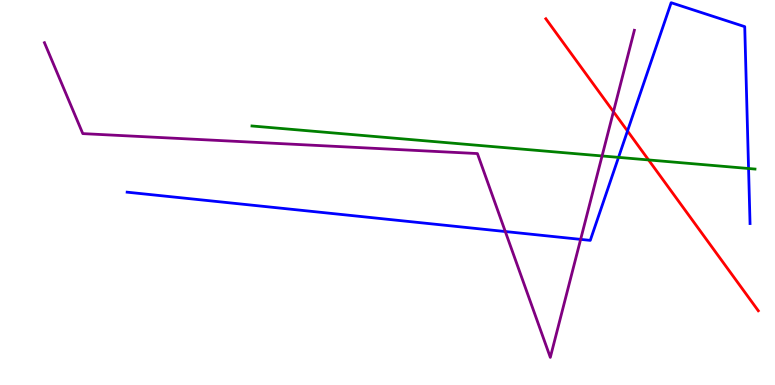[{'lines': ['blue', 'red'], 'intersections': [{'x': 8.1, 'y': 6.6}]}, {'lines': ['green', 'red'], 'intersections': [{'x': 8.37, 'y': 5.85}]}, {'lines': ['purple', 'red'], 'intersections': [{'x': 7.92, 'y': 7.1}]}, {'lines': ['blue', 'green'], 'intersections': [{'x': 7.98, 'y': 5.91}, {'x': 9.66, 'y': 5.62}]}, {'lines': ['blue', 'purple'], 'intersections': [{'x': 6.52, 'y': 3.99}, {'x': 7.49, 'y': 3.78}]}, {'lines': ['green', 'purple'], 'intersections': [{'x': 7.77, 'y': 5.95}]}]